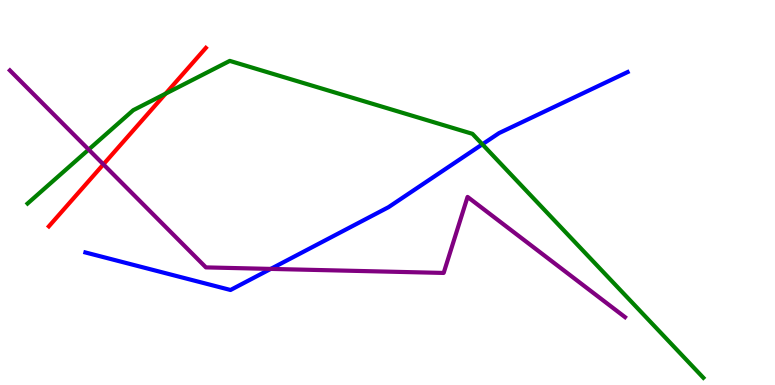[{'lines': ['blue', 'red'], 'intersections': []}, {'lines': ['green', 'red'], 'intersections': [{'x': 2.14, 'y': 7.57}]}, {'lines': ['purple', 'red'], 'intersections': [{'x': 1.33, 'y': 5.73}]}, {'lines': ['blue', 'green'], 'intersections': [{'x': 6.22, 'y': 6.25}]}, {'lines': ['blue', 'purple'], 'intersections': [{'x': 3.49, 'y': 3.02}]}, {'lines': ['green', 'purple'], 'intersections': [{'x': 1.14, 'y': 6.12}]}]